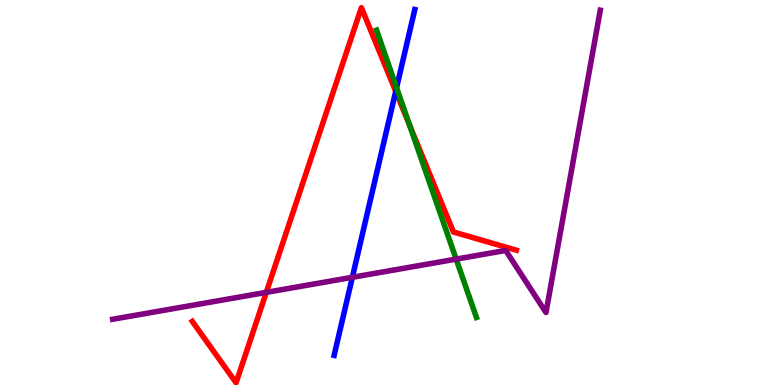[{'lines': ['blue', 'red'], 'intersections': [{'x': 5.11, 'y': 7.63}]}, {'lines': ['green', 'red'], 'intersections': [{'x': 5.29, 'y': 6.75}]}, {'lines': ['purple', 'red'], 'intersections': [{'x': 3.44, 'y': 2.41}]}, {'lines': ['blue', 'green'], 'intersections': [{'x': 5.12, 'y': 7.72}]}, {'lines': ['blue', 'purple'], 'intersections': [{'x': 4.55, 'y': 2.8}]}, {'lines': ['green', 'purple'], 'intersections': [{'x': 5.89, 'y': 3.27}]}]